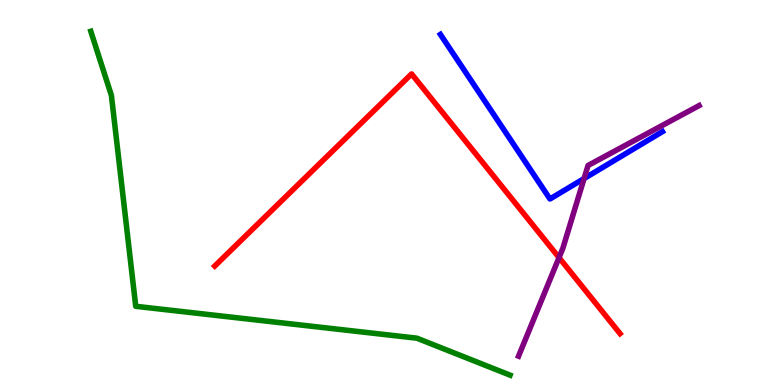[{'lines': ['blue', 'red'], 'intersections': []}, {'lines': ['green', 'red'], 'intersections': []}, {'lines': ['purple', 'red'], 'intersections': [{'x': 7.21, 'y': 3.31}]}, {'lines': ['blue', 'green'], 'intersections': []}, {'lines': ['blue', 'purple'], 'intersections': [{'x': 7.54, 'y': 5.36}]}, {'lines': ['green', 'purple'], 'intersections': []}]